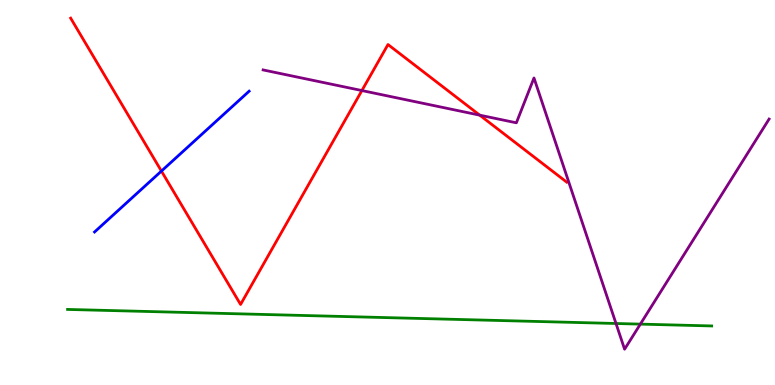[{'lines': ['blue', 'red'], 'intersections': [{'x': 2.08, 'y': 5.56}]}, {'lines': ['green', 'red'], 'intersections': []}, {'lines': ['purple', 'red'], 'intersections': [{'x': 4.67, 'y': 7.65}, {'x': 6.19, 'y': 7.01}]}, {'lines': ['blue', 'green'], 'intersections': []}, {'lines': ['blue', 'purple'], 'intersections': []}, {'lines': ['green', 'purple'], 'intersections': [{'x': 7.95, 'y': 1.6}, {'x': 8.26, 'y': 1.58}]}]